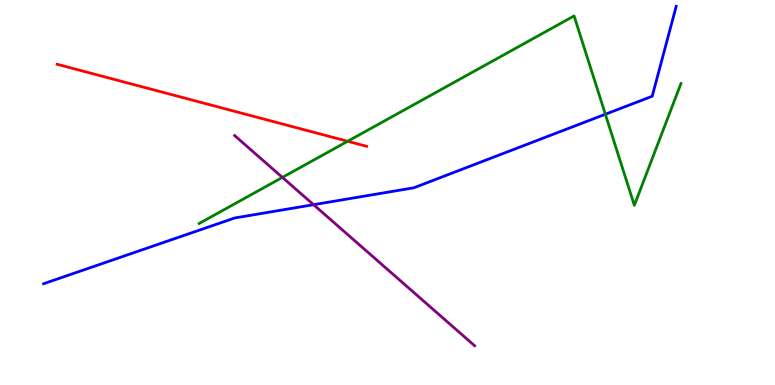[{'lines': ['blue', 'red'], 'intersections': []}, {'lines': ['green', 'red'], 'intersections': [{'x': 4.49, 'y': 6.33}]}, {'lines': ['purple', 'red'], 'intersections': []}, {'lines': ['blue', 'green'], 'intersections': [{'x': 7.81, 'y': 7.03}]}, {'lines': ['blue', 'purple'], 'intersections': [{'x': 4.05, 'y': 4.68}]}, {'lines': ['green', 'purple'], 'intersections': [{'x': 3.64, 'y': 5.39}]}]